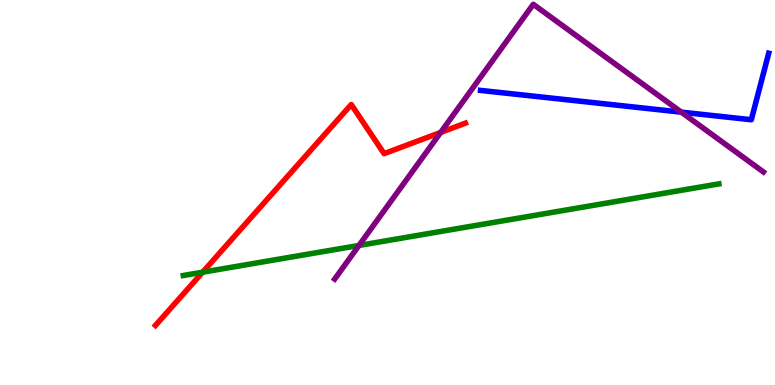[{'lines': ['blue', 'red'], 'intersections': []}, {'lines': ['green', 'red'], 'intersections': [{'x': 2.61, 'y': 2.93}]}, {'lines': ['purple', 'red'], 'intersections': [{'x': 5.69, 'y': 6.56}]}, {'lines': ['blue', 'green'], 'intersections': []}, {'lines': ['blue', 'purple'], 'intersections': [{'x': 8.79, 'y': 7.09}]}, {'lines': ['green', 'purple'], 'intersections': [{'x': 4.63, 'y': 3.62}]}]